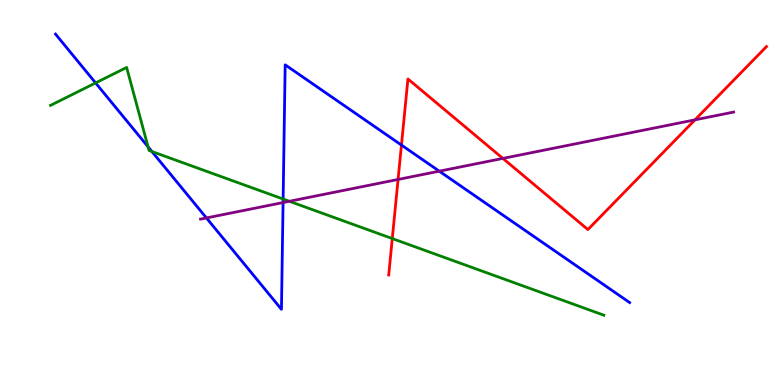[{'lines': ['blue', 'red'], 'intersections': [{'x': 5.18, 'y': 6.23}]}, {'lines': ['green', 'red'], 'intersections': [{'x': 5.06, 'y': 3.8}]}, {'lines': ['purple', 'red'], 'intersections': [{'x': 5.14, 'y': 5.34}, {'x': 6.49, 'y': 5.89}, {'x': 8.97, 'y': 6.89}]}, {'lines': ['blue', 'green'], 'intersections': [{'x': 1.23, 'y': 7.85}, {'x': 1.91, 'y': 6.19}, {'x': 1.96, 'y': 6.06}, {'x': 3.65, 'y': 4.83}]}, {'lines': ['blue', 'purple'], 'intersections': [{'x': 2.66, 'y': 4.34}, {'x': 3.65, 'y': 4.74}, {'x': 5.67, 'y': 5.55}]}, {'lines': ['green', 'purple'], 'intersections': [{'x': 3.73, 'y': 4.77}]}]